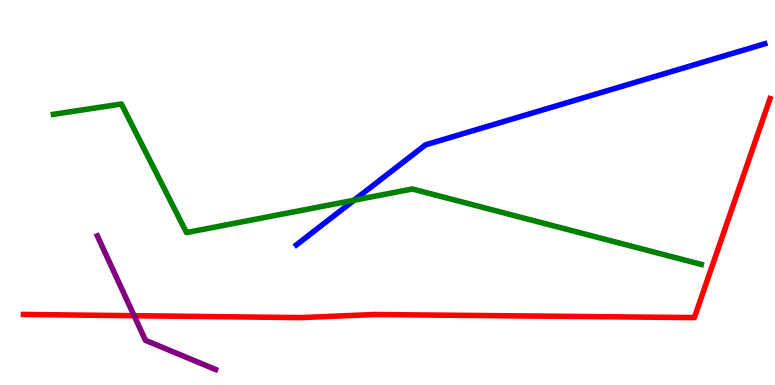[{'lines': ['blue', 'red'], 'intersections': []}, {'lines': ['green', 'red'], 'intersections': []}, {'lines': ['purple', 'red'], 'intersections': [{'x': 1.73, 'y': 1.8}]}, {'lines': ['blue', 'green'], 'intersections': [{'x': 4.57, 'y': 4.8}]}, {'lines': ['blue', 'purple'], 'intersections': []}, {'lines': ['green', 'purple'], 'intersections': []}]